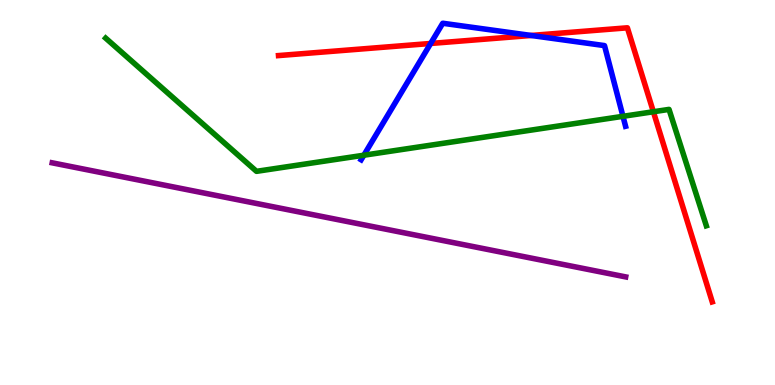[{'lines': ['blue', 'red'], 'intersections': [{'x': 5.56, 'y': 8.87}, {'x': 6.85, 'y': 9.08}]}, {'lines': ['green', 'red'], 'intersections': [{'x': 8.43, 'y': 7.1}]}, {'lines': ['purple', 'red'], 'intersections': []}, {'lines': ['blue', 'green'], 'intersections': [{'x': 4.69, 'y': 5.97}, {'x': 8.04, 'y': 6.98}]}, {'lines': ['blue', 'purple'], 'intersections': []}, {'lines': ['green', 'purple'], 'intersections': []}]